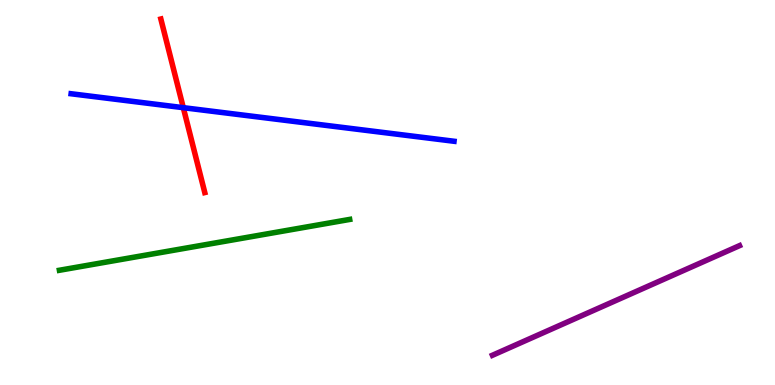[{'lines': ['blue', 'red'], 'intersections': [{'x': 2.37, 'y': 7.2}]}, {'lines': ['green', 'red'], 'intersections': []}, {'lines': ['purple', 'red'], 'intersections': []}, {'lines': ['blue', 'green'], 'intersections': []}, {'lines': ['blue', 'purple'], 'intersections': []}, {'lines': ['green', 'purple'], 'intersections': []}]